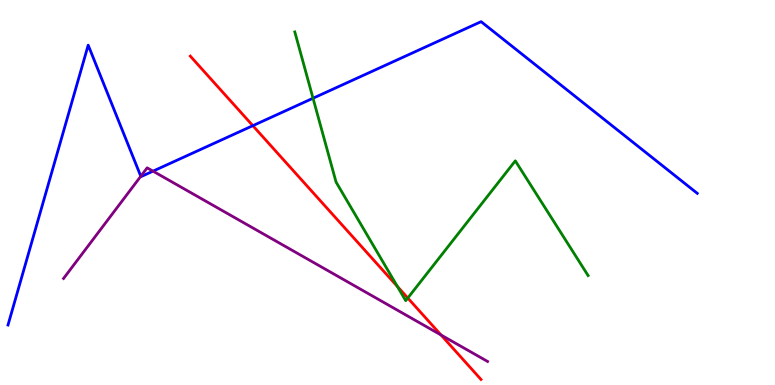[{'lines': ['blue', 'red'], 'intersections': [{'x': 3.26, 'y': 6.74}]}, {'lines': ['green', 'red'], 'intersections': [{'x': 5.13, 'y': 2.56}, {'x': 5.26, 'y': 2.26}]}, {'lines': ['purple', 'red'], 'intersections': [{'x': 5.69, 'y': 1.3}]}, {'lines': ['blue', 'green'], 'intersections': [{'x': 4.04, 'y': 7.45}]}, {'lines': ['blue', 'purple'], 'intersections': [{'x': 1.82, 'y': 5.42}, {'x': 1.97, 'y': 5.55}]}, {'lines': ['green', 'purple'], 'intersections': []}]